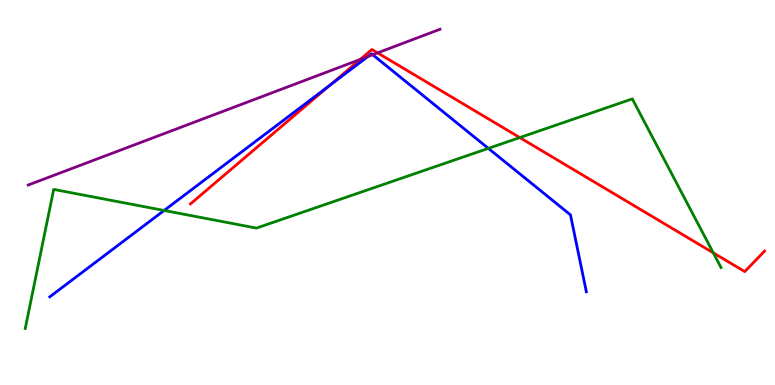[{'lines': ['blue', 'red'], 'intersections': [{'x': 4.26, 'y': 7.79}]}, {'lines': ['green', 'red'], 'intersections': [{'x': 6.71, 'y': 6.43}, {'x': 9.2, 'y': 3.43}]}, {'lines': ['purple', 'red'], 'intersections': [{'x': 4.65, 'y': 8.46}, {'x': 4.87, 'y': 8.63}]}, {'lines': ['blue', 'green'], 'intersections': [{'x': 2.12, 'y': 4.53}, {'x': 6.3, 'y': 6.15}]}, {'lines': ['blue', 'purple'], 'intersections': [{'x': 4.75, 'y': 8.53}, {'x': 4.81, 'y': 8.58}]}, {'lines': ['green', 'purple'], 'intersections': []}]